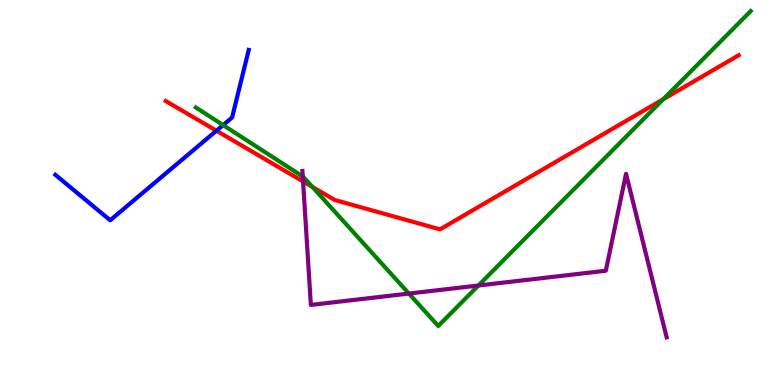[{'lines': ['blue', 'red'], 'intersections': [{'x': 2.79, 'y': 6.6}]}, {'lines': ['green', 'red'], 'intersections': [{'x': 4.03, 'y': 5.14}, {'x': 8.56, 'y': 7.42}]}, {'lines': ['purple', 'red'], 'intersections': [{'x': 3.91, 'y': 5.29}]}, {'lines': ['blue', 'green'], 'intersections': [{'x': 2.88, 'y': 6.75}]}, {'lines': ['blue', 'purple'], 'intersections': []}, {'lines': ['green', 'purple'], 'intersections': [{'x': 3.91, 'y': 5.42}, {'x': 5.28, 'y': 2.38}, {'x': 6.17, 'y': 2.58}]}]